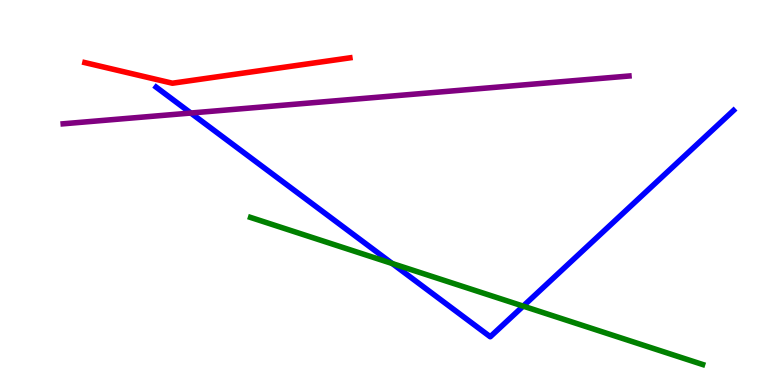[{'lines': ['blue', 'red'], 'intersections': []}, {'lines': ['green', 'red'], 'intersections': []}, {'lines': ['purple', 'red'], 'intersections': []}, {'lines': ['blue', 'green'], 'intersections': [{'x': 5.06, 'y': 3.16}, {'x': 6.75, 'y': 2.05}]}, {'lines': ['blue', 'purple'], 'intersections': [{'x': 2.46, 'y': 7.06}]}, {'lines': ['green', 'purple'], 'intersections': []}]